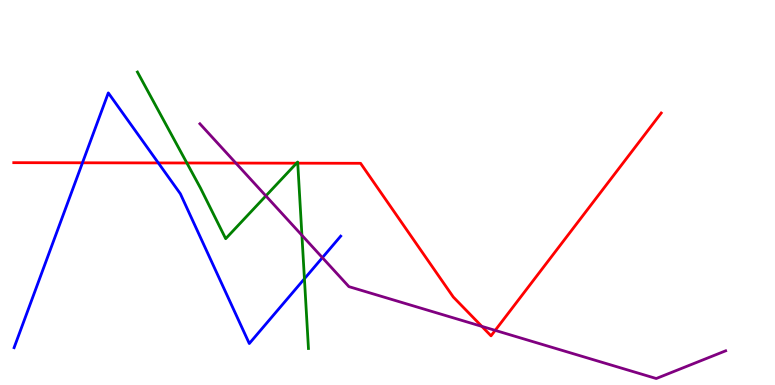[{'lines': ['blue', 'red'], 'intersections': [{'x': 1.06, 'y': 5.77}, {'x': 2.04, 'y': 5.77}]}, {'lines': ['green', 'red'], 'intersections': [{'x': 2.41, 'y': 5.77}, {'x': 3.83, 'y': 5.76}, {'x': 3.84, 'y': 5.76}]}, {'lines': ['purple', 'red'], 'intersections': [{'x': 3.04, 'y': 5.76}, {'x': 6.22, 'y': 1.52}, {'x': 6.39, 'y': 1.42}]}, {'lines': ['blue', 'green'], 'intersections': [{'x': 3.93, 'y': 2.76}]}, {'lines': ['blue', 'purple'], 'intersections': [{'x': 4.16, 'y': 3.31}]}, {'lines': ['green', 'purple'], 'intersections': [{'x': 3.43, 'y': 4.91}, {'x': 3.9, 'y': 3.89}]}]